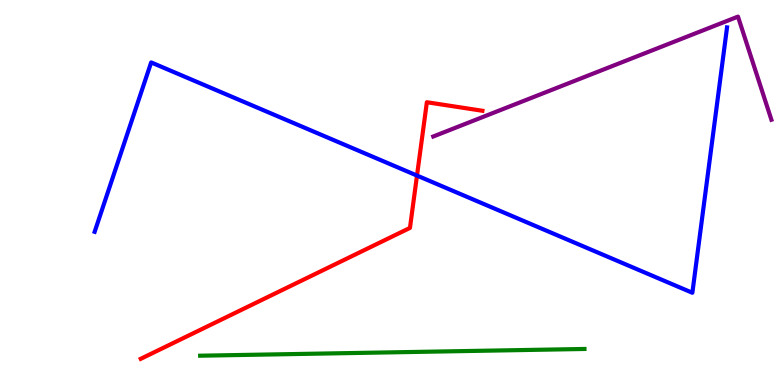[{'lines': ['blue', 'red'], 'intersections': [{'x': 5.38, 'y': 5.44}]}, {'lines': ['green', 'red'], 'intersections': []}, {'lines': ['purple', 'red'], 'intersections': []}, {'lines': ['blue', 'green'], 'intersections': []}, {'lines': ['blue', 'purple'], 'intersections': []}, {'lines': ['green', 'purple'], 'intersections': []}]